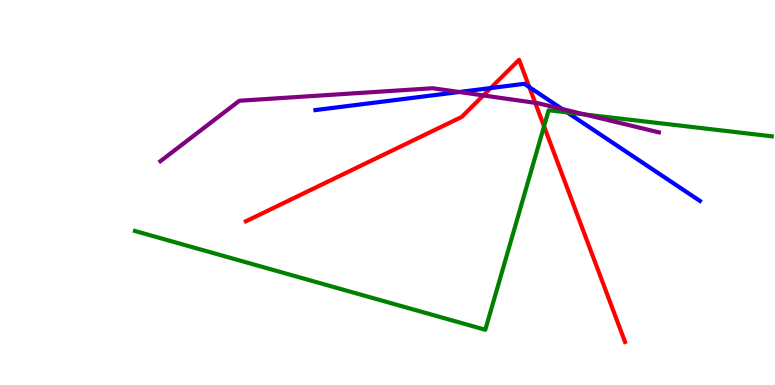[{'lines': ['blue', 'red'], 'intersections': [{'x': 6.33, 'y': 7.71}, {'x': 6.83, 'y': 7.74}]}, {'lines': ['green', 'red'], 'intersections': [{'x': 7.02, 'y': 6.72}]}, {'lines': ['purple', 'red'], 'intersections': [{'x': 6.24, 'y': 7.52}, {'x': 6.91, 'y': 7.33}]}, {'lines': ['blue', 'green'], 'intersections': [{'x': 7.32, 'y': 7.08}]}, {'lines': ['blue', 'purple'], 'intersections': [{'x': 5.93, 'y': 7.61}, {'x': 7.25, 'y': 7.17}]}, {'lines': ['green', 'purple'], 'intersections': [{'x': 7.54, 'y': 7.03}]}]